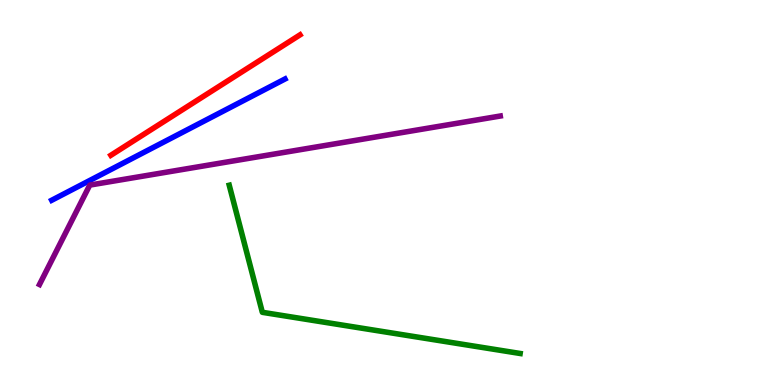[{'lines': ['blue', 'red'], 'intersections': []}, {'lines': ['green', 'red'], 'intersections': []}, {'lines': ['purple', 'red'], 'intersections': []}, {'lines': ['blue', 'green'], 'intersections': []}, {'lines': ['blue', 'purple'], 'intersections': []}, {'lines': ['green', 'purple'], 'intersections': []}]